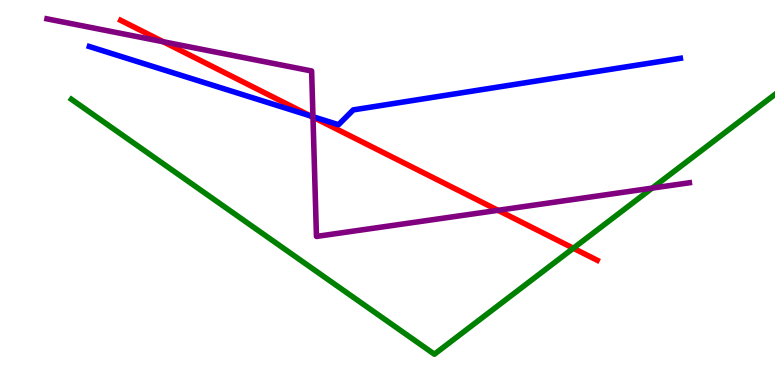[{'lines': ['blue', 'red'], 'intersections': [{'x': 4.01, 'y': 6.99}]}, {'lines': ['green', 'red'], 'intersections': [{'x': 7.4, 'y': 3.55}]}, {'lines': ['purple', 'red'], 'intersections': [{'x': 2.11, 'y': 8.92}, {'x': 4.04, 'y': 6.96}, {'x': 6.43, 'y': 4.54}]}, {'lines': ['blue', 'green'], 'intersections': []}, {'lines': ['blue', 'purple'], 'intersections': [{'x': 4.04, 'y': 6.97}]}, {'lines': ['green', 'purple'], 'intersections': [{'x': 8.41, 'y': 5.11}]}]